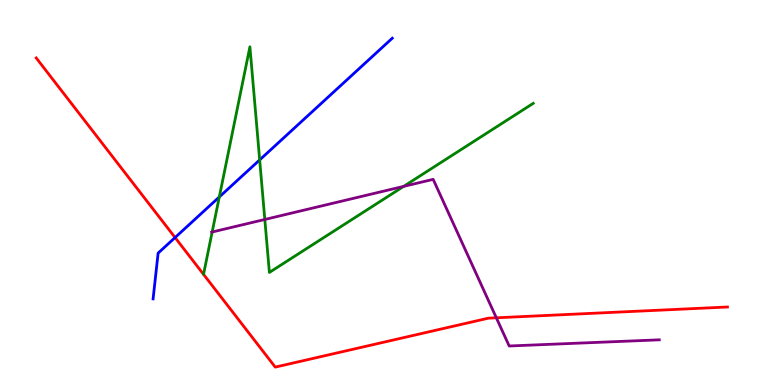[{'lines': ['blue', 'red'], 'intersections': [{'x': 2.26, 'y': 3.83}]}, {'lines': ['green', 'red'], 'intersections': []}, {'lines': ['purple', 'red'], 'intersections': [{'x': 6.4, 'y': 1.75}]}, {'lines': ['blue', 'green'], 'intersections': [{'x': 2.83, 'y': 4.88}, {'x': 3.35, 'y': 5.85}]}, {'lines': ['blue', 'purple'], 'intersections': []}, {'lines': ['green', 'purple'], 'intersections': [{'x': 2.74, 'y': 3.97}, {'x': 3.42, 'y': 4.3}, {'x': 5.21, 'y': 5.16}]}]